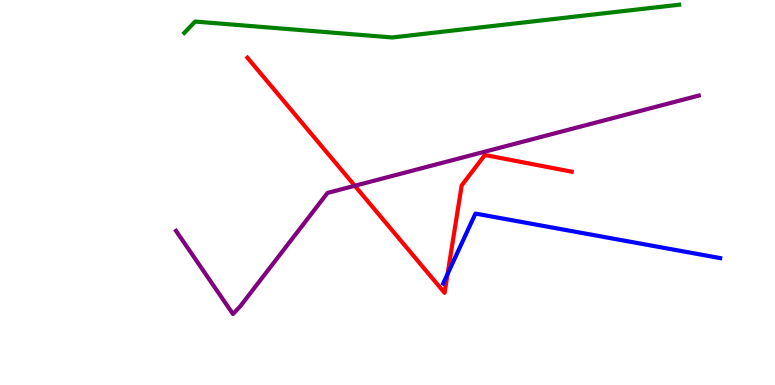[{'lines': ['blue', 'red'], 'intersections': [{'x': 5.78, 'y': 2.88}]}, {'lines': ['green', 'red'], 'intersections': []}, {'lines': ['purple', 'red'], 'intersections': [{'x': 4.58, 'y': 5.17}]}, {'lines': ['blue', 'green'], 'intersections': []}, {'lines': ['blue', 'purple'], 'intersections': []}, {'lines': ['green', 'purple'], 'intersections': []}]